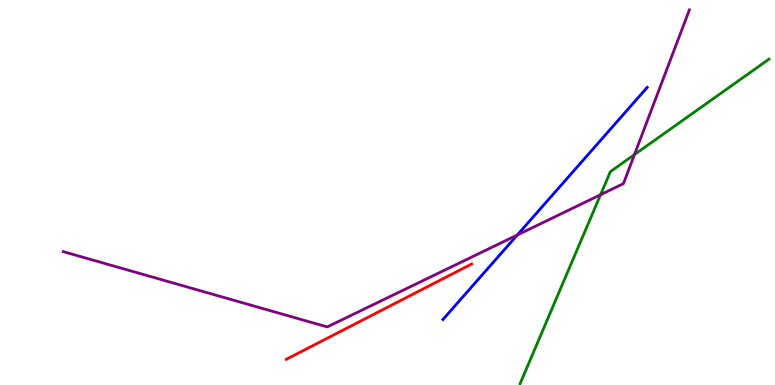[{'lines': ['blue', 'red'], 'intersections': []}, {'lines': ['green', 'red'], 'intersections': []}, {'lines': ['purple', 'red'], 'intersections': []}, {'lines': ['blue', 'green'], 'intersections': []}, {'lines': ['blue', 'purple'], 'intersections': [{'x': 6.67, 'y': 3.9}]}, {'lines': ['green', 'purple'], 'intersections': [{'x': 7.75, 'y': 4.94}, {'x': 8.19, 'y': 5.99}]}]